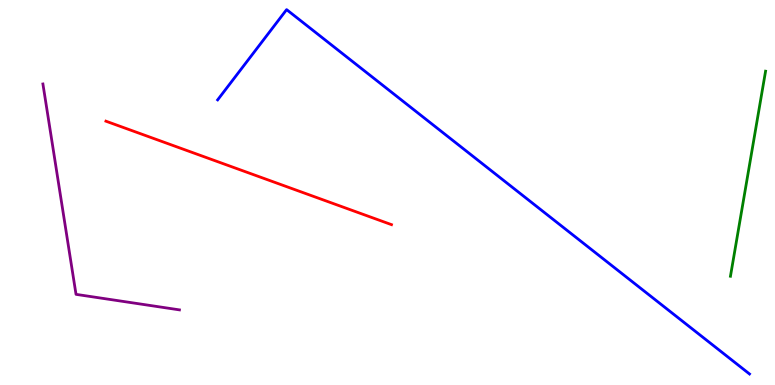[{'lines': ['blue', 'red'], 'intersections': []}, {'lines': ['green', 'red'], 'intersections': []}, {'lines': ['purple', 'red'], 'intersections': []}, {'lines': ['blue', 'green'], 'intersections': []}, {'lines': ['blue', 'purple'], 'intersections': []}, {'lines': ['green', 'purple'], 'intersections': []}]